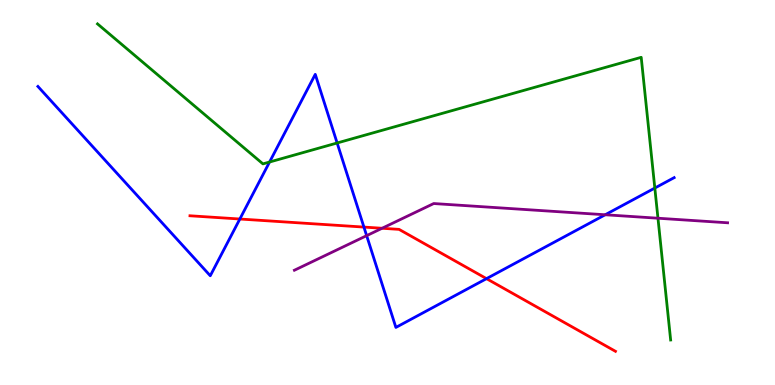[{'lines': ['blue', 'red'], 'intersections': [{'x': 3.09, 'y': 4.31}, {'x': 4.7, 'y': 4.1}, {'x': 6.28, 'y': 2.76}]}, {'lines': ['green', 'red'], 'intersections': []}, {'lines': ['purple', 'red'], 'intersections': [{'x': 4.93, 'y': 4.07}]}, {'lines': ['blue', 'green'], 'intersections': [{'x': 3.48, 'y': 5.79}, {'x': 4.35, 'y': 6.29}, {'x': 8.45, 'y': 5.12}]}, {'lines': ['blue', 'purple'], 'intersections': [{'x': 4.73, 'y': 3.88}, {'x': 7.81, 'y': 4.42}]}, {'lines': ['green', 'purple'], 'intersections': [{'x': 8.49, 'y': 4.33}]}]